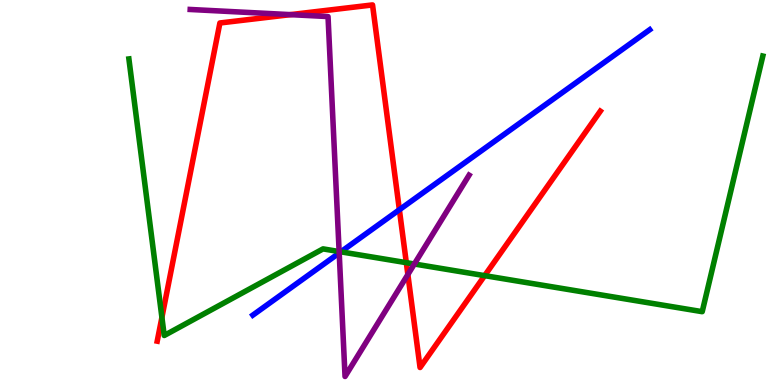[{'lines': ['blue', 'red'], 'intersections': [{'x': 5.15, 'y': 4.55}]}, {'lines': ['green', 'red'], 'intersections': [{'x': 2.09, 'y': 1.76}, {'x': 5.24, 'y': 3.18}, {'x': 6.25, 'y': 2.84}]}, {'lines': ['purple', 'red'], 'intersections': [{'x': 3.75, 'y': 9.62}, {'x': 5.26, 'y': 2.87}]}, {'lines': ['blue', 'green'], 'intersections': [{'x': 4.4, 'y': 3.46}]}, {'lines': ['blue', 'purple'], 'intersections': [{'x': 4.38, 'y': 3.43}]}, {'lines': ['green', 'purple'], 'intersections': [{'x': 4.38, 'y': 3.47}, {'x': 5.35, 'y': 3.14}]}]